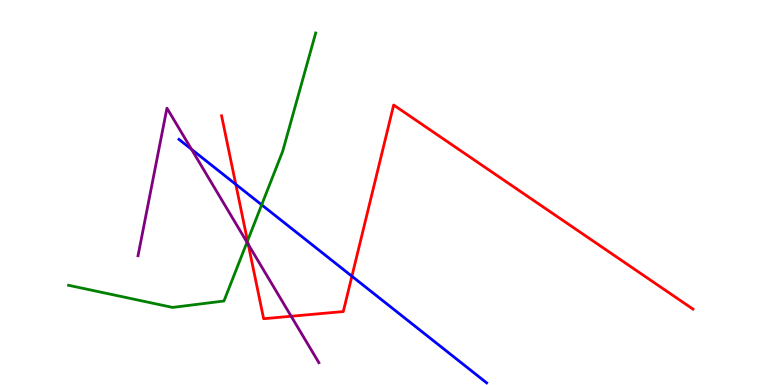[{'lines': ['blue', 'red'], 'intersections': [{'x': 3.04, 'y': 5.21}, {'x': 4.54, 'y': 2.83}]}, {'lines': ['green', 'red'], 'intersections': [{'x': 3.19, 'y': 3.74}]}, {'lines': ['purple', 'red'], 'intersections': [{'x': 3.2, 'y': 3.65}, {'x': 3.76, 'y': 1.79}]}, {'lines': ['blue', 'green'], 'intersections': [{'x': 3.38, 'y': 4.68}]}, {'lines': ['blue', 'purple'], 'intersections': [{'x': 2.47, 'y': 6.12}]}, {'lines': ['green', 'purple'], 'intersections': [{'x': 3.19, 'y': 3.71}]}]